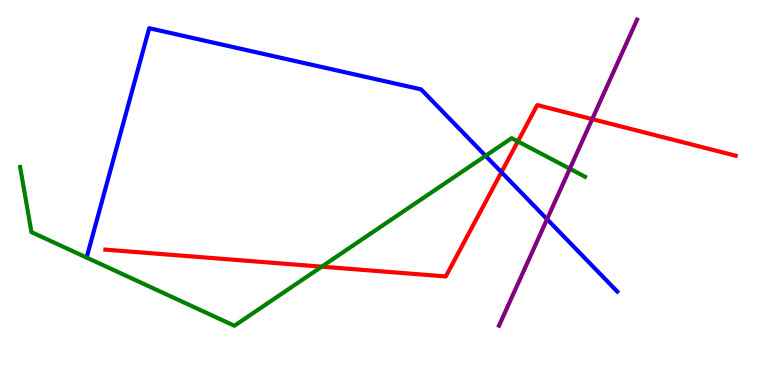[{'lines': ['blue', 'red'], 'intersections': [{'x': 6.47, 'y': 5.53}]}, {'lines': ['green', 'red'], 'intersections': [{'x': 4.15, 'y': 3.07}, {'x': 6.68, 'y': 6.33}]}, {'lines': ['purple', 'red'], 'intersections': [{'x': 7.64, 'y': 6.91}]}, {'lines': ['blue', 'green'], 'intersections': [{'x': 6.27, 'y': 5.95}]}, {'lines': ['blue', 'purple'], 'intersections': [{'x': 7.06, 'y': 4.31}]}, {'lines': ['green', 'purple'], 'intersections': [{'x': 7.35, 'y': 5.62}]}]